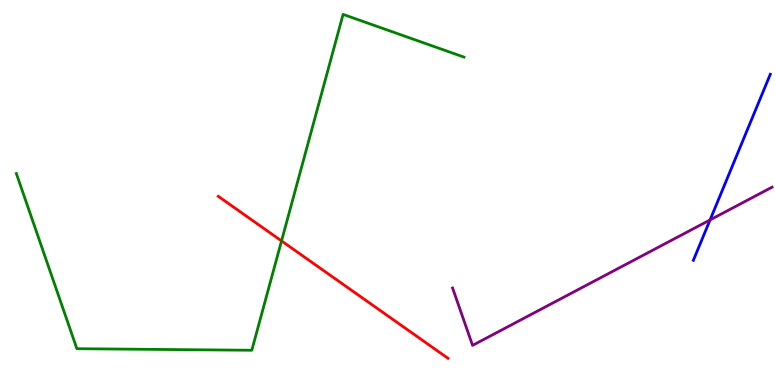[{'lines': ['blue', 'red'], 'intersections': []}, {'lines': ['green', 'red'], 'intersections': [{'x': 3.63, 'y': 3.74}]}, {'lines': ['purple', 'red'], 'intersections': []}, {'lines': ['blue', 'green'], 'intersections': []}, {'lines': ['blue', 'purple'], 'intersections': [{'x': 9.16, 'y': 4.29}]}, {'lines': ['green', 'purple'], 'intersections': []}]